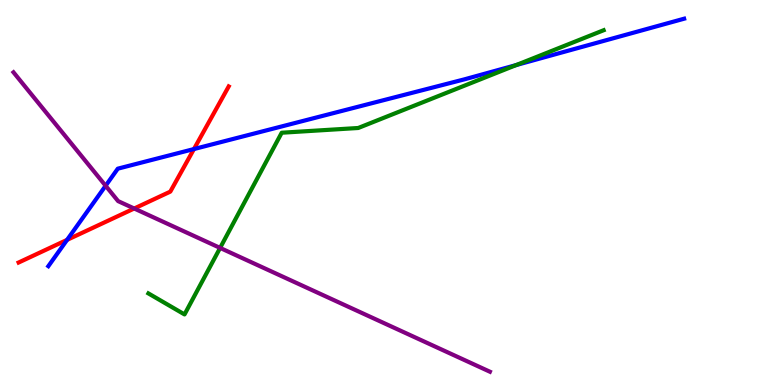[{'lines': ['blue', 'red'], 'intersections': [{'x': 0.866, 'y': 3.77}, {'x': 2.5, 'y': 6.13}]}, {'lines': ['green', 'red'], 'intersections': []}, {'lines': ['purple', 'red'], 'intersections': [{'x': 1.73, 'y': 4.58}]}, {'lines': ['blue', 'green'], 'intersections': [{'x': 6.66, 'y': 8.31}]}, {'lines': ['blue', 'purple'], 'intersections': [{'x': 1.36, 'y': 5.18}]}, {'lines': ['green', 'purple'], 'intersections': [{'x': 2.84, 'y': 3.56}]}]